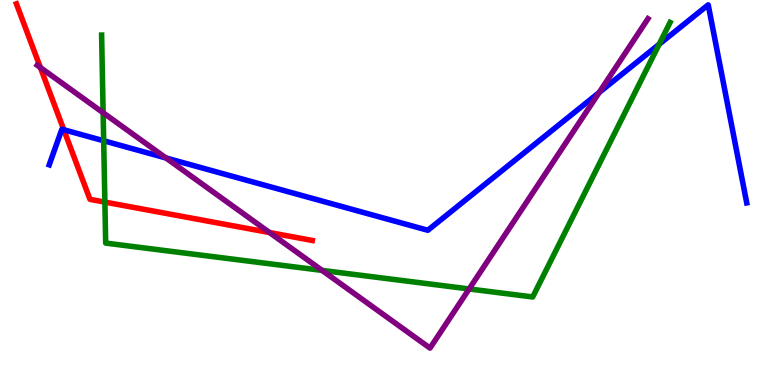[{'lines': ['blue', 'red'], 'intersections': [{'x': 0.823, 'y': 6.63}]}, {'lines': ['green', 'red'], 'intersections': [{'x': 1.35, 'y': 4.75}]}, {'lines': ['purple', 'red'], 'intersections': [{'x': 0.521, 'y': 8.25}, {'x': 3.48, 'y': 3.96}]}, {'lines': ['blue', 'green'], 'intersections': [{'x': 1.34, 'y': 6.34}, {'x': 8.51, 'y': 8.85}]}, {'lines': ['blue', 'purple'], 'intersections': [{'x': 2.14, 'y': 5.9}, {'x': 7.73, 'y': 7.6}]}, {'lines': ['green', 'purple'], 'intersections': [{'x': 1.33, 'y': 7.07}, {'x': 4.16, 'y': 2.98}, {'x': 6.05, 'y': 2.49}]}]